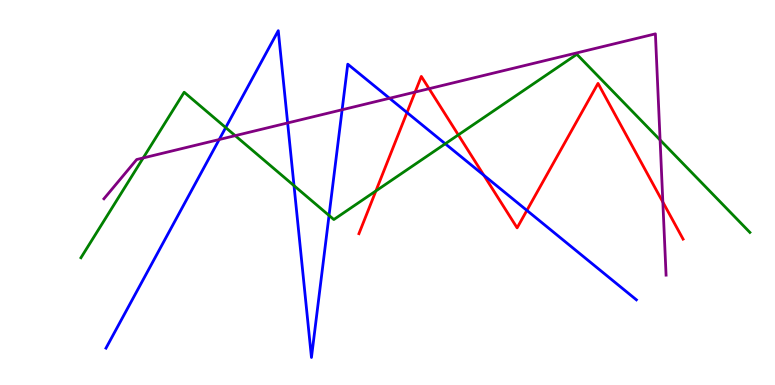[{'lines': ['blue', 'red'], 'intersections': [{'x': 5.25, 'y': 7.08}, {'x': 6.24, 'y': 5.45}, {'x': 6.8, 'y': 4.53}]}, {'lines': ['green', 'red'], 'intersections': [{'x': 4.85, 'y': 5.04}, {'x': 5.91, 'y': 6.5}]}, {'lines': ['purple', 'red'], 'intersections': [{'x': 5.36, 'y': 7.61}, {'x': 5.54, 'y': 7.7}, {'x': 8.55, 'y': 4.75}]}, {'lines': ['blue', 'green'], 'intersections': [{'x': 2.91, 'y': 6.69}, {'x': 3.79, 'y': 5.18}, {'x': 4.25, 'y': 4.4}, {'x': 5.75, 'y': 6.27}]}, {'lines': ['blue', 'purple'], 'intersections': [{'x': 2.83, 'y': 6.38}, {'x': 3.71, 'y': 6.81}, {'x': 4.41, 'y': 7.15}, {'x': 5.03, 'y': 7.45}]}, {'lines': ['green', 'purple'], 'intersections': [{'x': 1.85, 'y': 5.9}, {'x': 3.03, 'y': 6.48}, {'x': 8.52, 'y': 6.36}]}]